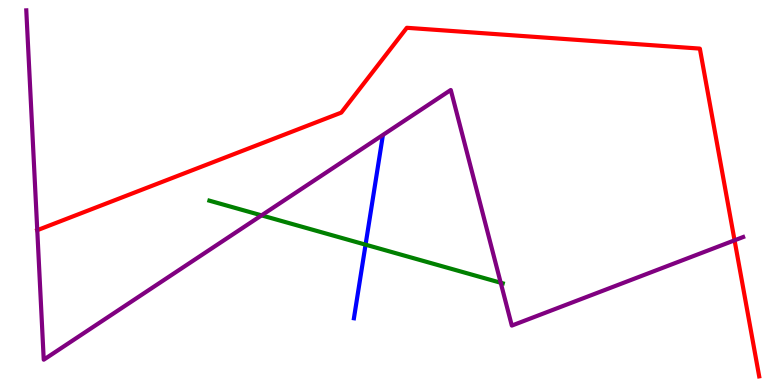[{'lines': ['blue', 'red'], 'intersections': []}, {'lines': ['green', 'red'], 'intersections': []}, {'lines': ['purple', 'red'], 'intersections': [{'x': 0.481, 'y': 4.02}, {'x': 9.48, 'y': 3.76}]}, {'lines': ['blue', 'green'], 'intersections': [{'x': 4.72, 'y': 3.64}]}, {'lines': ['blue', 'purple'], 'intersections': []}, {'lines': ['green', 'purple'], 'intersections': [{'x': 3.37, 'y': 4.41}, {'x': 6.46, 'y': 2.66}]}]